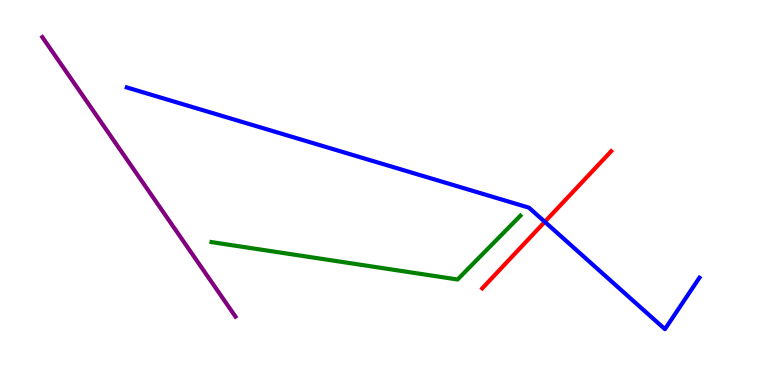[{'lines': ['blue', 'red'], 'intersections': [{'x': 7.03, 'y': 4.24}]}, {'lines': ['green', 'red'], 'intersections': []}, {'lines': ['purple', 'red'], 'intersections': []}, {'lines': ['blue', 'green'], 'intersections': []}, {'lines': ['blue', 'purple'], 'intersections': []}, {'lines': ['green', 'purple'], 'intersections': []}]